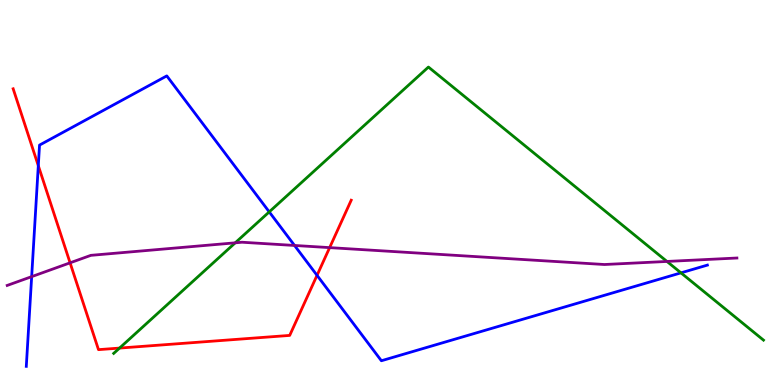[{'lines': ['blue', 'red'], 'intersections': [{'x': 0.494, 'y': 5.7}, {'x': 4.09, 'y': 2.85}]}, {'lines': ['green', 'red'], 'intersections': [{'x': 1.54, 'y': 0.959}]}, {'lines': ['purple', 'red'], 'intersections': [{'x': 0.904, 'y': 3.17}, {'x': 4.25, 'y': 3.57}]}, {'lines': ['blue', 'green'], 'intersections': [{'x': 3.47, 'y': 4.5}, {'x': 8.79, 'y': 2.91}]}, {'lines': ['blue', 'purple'], 'intersections': [{'x': 0.409, 'y': 2.81}, {'x': 3.8, 'y': 3.62}]}, {'lines': ['green', 'purple'], 'intersections': [{'x': 3.04, 'y': 3.69}, {'x': 8.61, 'y': 3.21}]}]